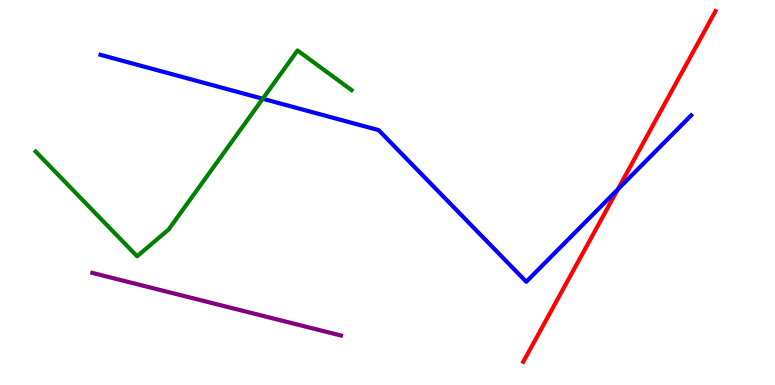[{'lines': ['blue', 'red'], 'intersections': [{'x': 7.97, 'y': 5.08}]}, {'lines': ['green', 'red'], 'intersections': []}, {'lines': ['purple', 'red'], 'intersections': []}, {'lines': ['blue', 'green'], 'intersections': [{'x': 3.39, 'y': 7.43}]}, {'lines': ['blue', 'purple'], 'intersections': []}, {'lines': ['green', 'purple'], 'intersections': []}]